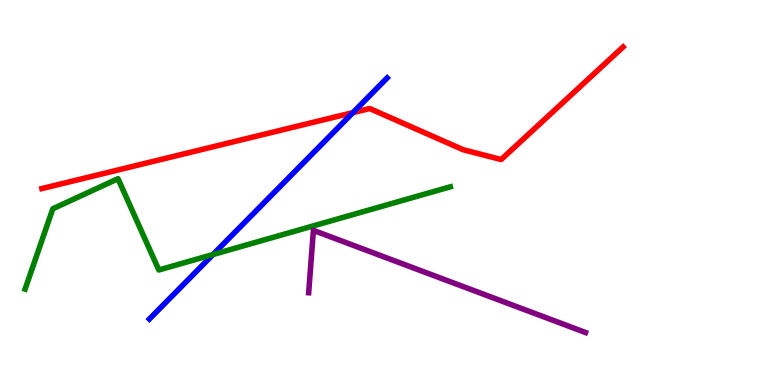[{'lines': ['blue', 'red'], 'intersections': [{'x': 4.55, 'y': 7.07}]}, {'lines': ['green', 'red'], 'intersections': []}, {'lines': ['purple', 'red'], 'intersections': []}, {'lines': ['blue', 'green'], 'intersections': [{'x': 2.75, 'y': 3.39}]}, {'lines': ['blue', 'purple'], 'intersections': []}, {'lines': ['green', 'purple'], 'intersections': []}]